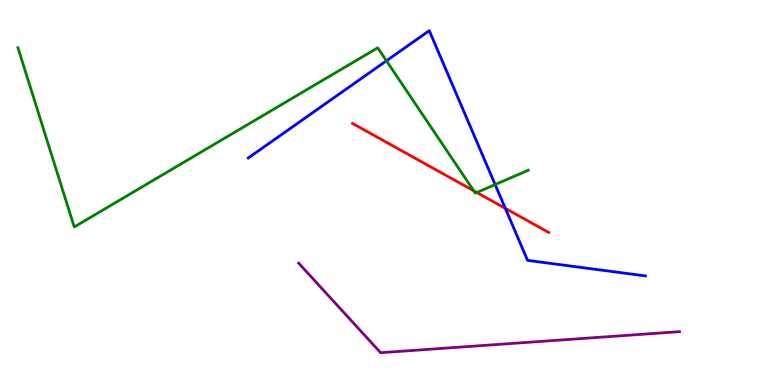[{'lines': ['blue', 'red'], 'intersections': [{'x': 6.52, 'y': 4.59}]}, {'lines': ['green', 'red'], 'intersections': [{'x': 6.11, 'y': 5.04}, {'x': 6.15, 'y': 5.0}]}, {'lines': ['purple', 'red'], 'intersections': []}, {'lines': ['blue', 'green'], 'intersections': [{'x': 4.99, 'y': 8.42}, {'x': 6.39, 'y': 5.21}]}, {'lines': ['blue', 'purple'], 'intersections': []}, {'lines': ['green', 'purple'], 'intersections': []}]